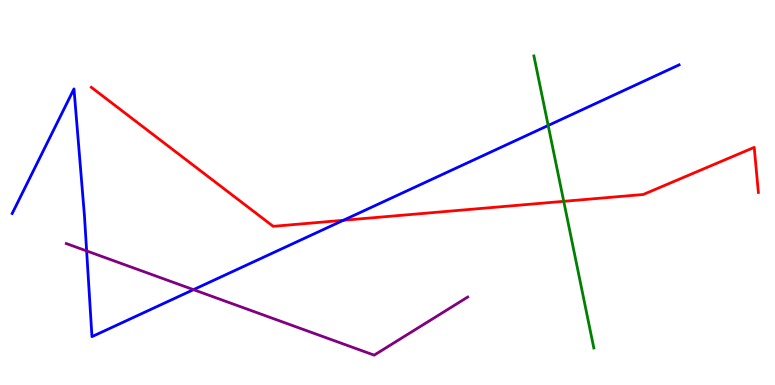[{'lines': ['blue', 'red'], 'intersections': [{'x': 4.43, 'y': 4.28}]}, {'lines': ['green', 'red'], 'intersections': [{'x': 7.27, 'y': 4.77}]}, {'lines': ['purple', 'red'], 'intersections': []}, {'lines': ['blue', 'green'], 'intersections': [{'x': 7.07, 'y': 6.74}]}, {'lines': ['blue', 'purple'], 'intersections': [{'x': 1.12, 'y': 3.48}, {'x': 2.5, 'y': 2.48}]}, {'lines': ['green', 'purple'], 'intersections': []}]